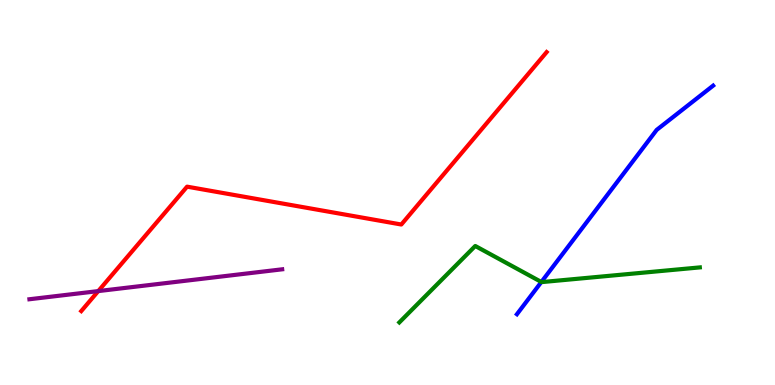[{'lines': ['blue', 'red'], 'intersections': []}, {'lines': ['green', 'red'], 'intersections': []}, {'lines': ['purple', 'red'], 'intersections': [{'x': 1.27, 'y': 2.44}]}, {'lines': ['blue', 'green'], 'intersections': [{'x': 6.99, 'y': 2.68}]}, {'lines': ['blue', 'purple'], 'intersections': []}, {'lines': ['green', 'purple'], 'intersections': []}]